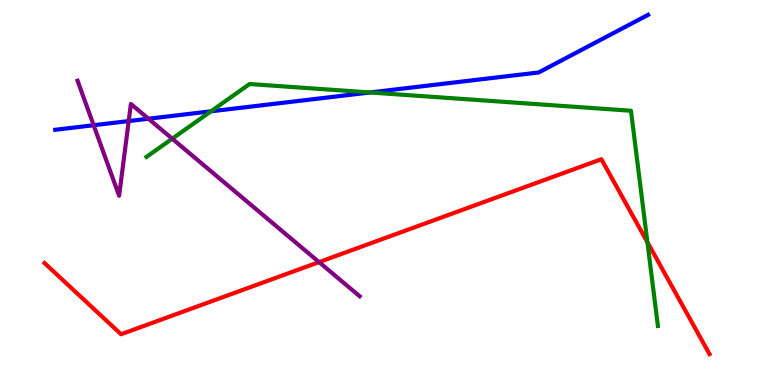[{'lines': ['blue', 'red'], 'intersections': []}, {'lines': ['green', 'red'], 'intersections': [{'x': 8.35, 'y': 3.71}]}, {'lines': ['purple', 'red'], 'intersections': [{'x': 4.12, 'y': 3.19}]}, {'lines': ['blue', 'green'], 'intersections': [{'x': 2.72, 'y': 7.11}, {'x': 4.77, 'y': 7.6}]}, {'lines': ['blue', 'purple'], 'intersections': [{'x': 1.21, 'y': 6.75}, {'x': 1.66, 'y': 6.86}, {'x': 1.92, 'y': 6.92}]}, {'lines': ['green', 'purple'], 'intersections': [{'x': 2.22, 'y': 6.4}]}]